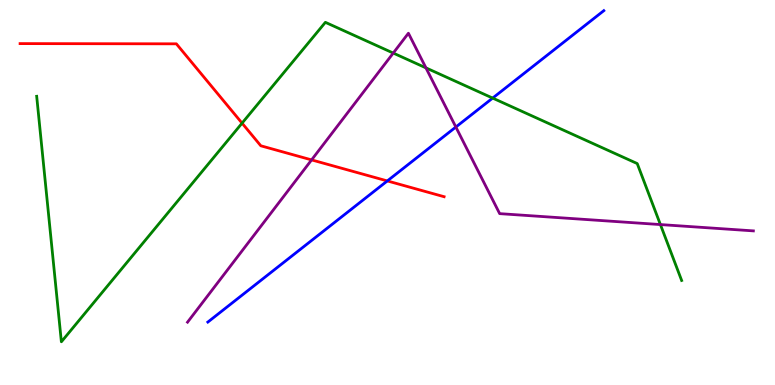[{'lines': ['blue', 'red'], 'intersections': [{'x': 5.0, 'y': 5.3}]}, {'lines': ['green', 'red'], 'intersections': [{'x': 3.12, 'y': 6.8}]}, {'lines': ['purple', 'red'], 'intersections': [{'x': 4.02, 'y': 5.85}]}, {'lines': ['blue', 'green'], 'intersections': [{'x': 6.36, 'y': 7.45}]}, {'lines': ['blue', 'purple'], 'intersections': [{'x': 5.88, 'y': 6.7}]}, {'lines': ['green', 'purple'], 'intersections': [{'x': 5.07, 'y': 8.62}, {'x': 5.5, 'y': 8.24}, {'x': 8.52, 'y': 4.17}]}]